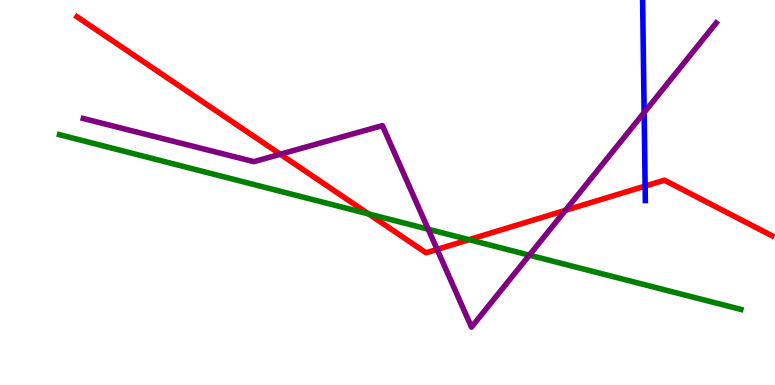[{'lines': ['blue', 'red'], 'intersections': [{'x': 8.32, 'y': 5.17}]}, {'lines': ['green', 'red'], 'intersections': [{'x': 4.76, 'y': 4.44}, {'x': 6.05, 'y': 3.77}]}, {'lines': ['purple', 'red'], 'intersections': [{'x': 3.62, 'y': 5.99}, {'x': 5.64, 'y': 3.52}, {'x': 7.3, 'y': 4.54}]}, {'lines': ['blue', 'green'], 'intersections': []}, {'lines': ['blue', 'purple'], 'intersections': [{'x': 8.31, 'y': 7.08}]}, {'lines': ['green', 'purple'], 'intersections': [{'x': 5.53, 'y': 4.05}, {'x': 6.83, 'y': 3.37}]}]